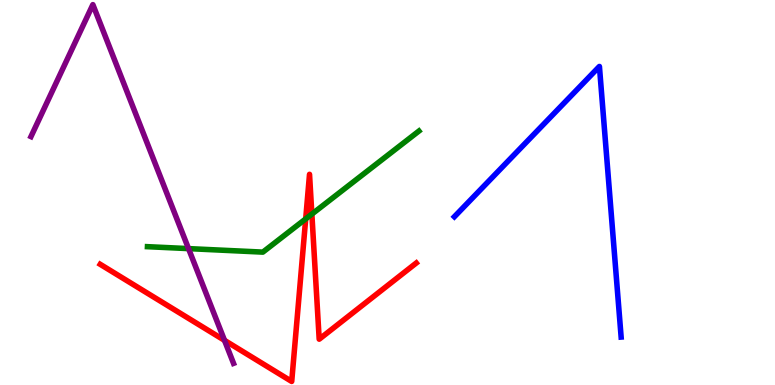[{'lines': ['blue', 'red'], 'intersections': []}, {'lines': ['green', 'red'], 'intersections': [{'x': 3.94, 'y': 4.31}, {'x': 4.02, 'y': 4.44}]}, {'lines': ['purple', 'red'], 'intersections': [{'x': 2.9, 'y': 1.16}]}, {'lines': ['blue', 'green'], 'intersections': []}, {'lines': ['blue', 'purple'], 'intersections': []}, {'lines': ['green', 'purple'], 'intersections': [{'x': 2.43, 'y': 3.54}]}]